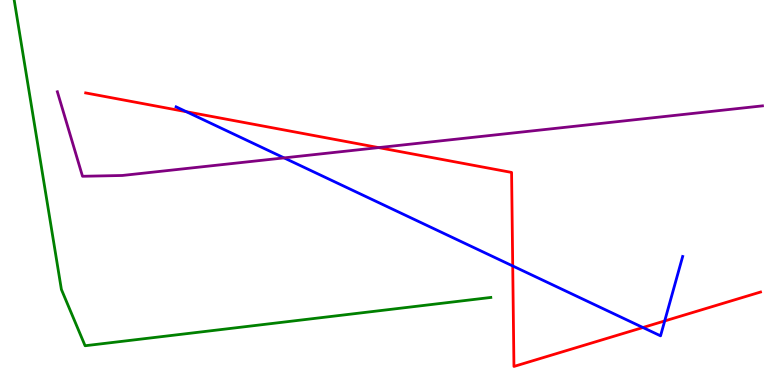[{'lines': ['blue', 'red'], 'intersections': [{'x': 2.41, 'y': 7.1}, {'x': 6.62, 'y': 3.09}, {'x': 8.3, 'y': 1.49}, {'x': 8.58, 'y': 1.66}]}, {'lines': ['green', 'red'], 'intersections': []}, {'lines': ['purple', 'red'], 'intersections': [{'x': 4.89, 'y': 6.17}]}, {'lines': ['blue', 'green'], 'intersections': []}, {'lines': ['blue', 'purple'], 'intersections': [{'x': 3.67, 'y': 5.9}]}, {'lines': ['green', 'purple'], 'intersections': []}]